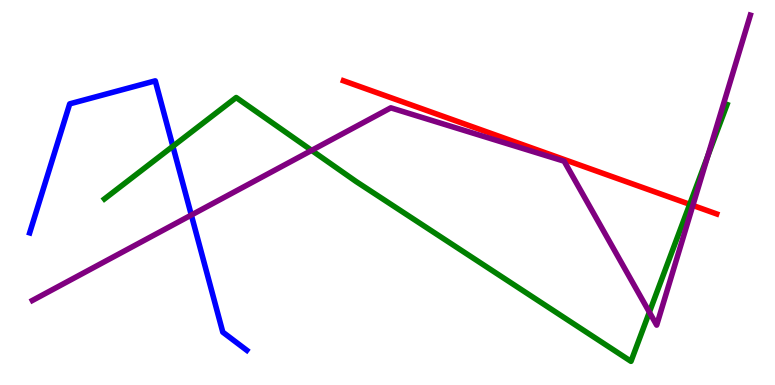[{'lines': ['blue', 'red'], 'intersections': []}, {'lines': ['green', 'red'], 'intersections': [{'x': 8.9, 'y': 4.69}]}, {'lines': ['purple', 'red'], 'intersections': [{'x': 8.94, 'y': 4.66}]}, {'lines': ['blue', 'green'], 'intersections': [{'x': 2.23, 'y': 6.2}]}, {'lines': ['blue', 'purple'], 'intersections': [{'x': 2.47, 'y': 4.41}]}, {'lines': ['green', 'purple'], 'intersections': [{'x': 4.02, 'y': 6.09}, {'x': 8.38, 'y': 1.89}, {'x': 9.13, 'y': 5.94}]}]